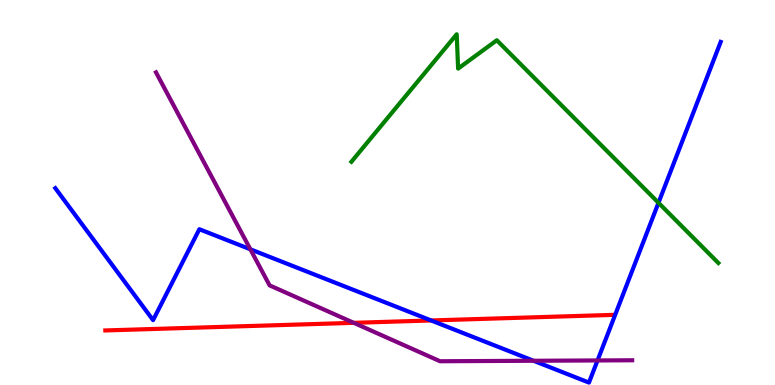[{'lines': ['blue', 'red'], 'intersections': [{'x': 5.56, 'y': 1.68}]}, {'lines': ['green', 'red'], 'intersections': []}, {'lines': ['purple', 'red'], 'intersections': [{'x': 4.56, 'y': 1.61}]}, {'lines': ['blue', 'green'], 'intersections': [{'x': 8.5, 'y': 4.73}]}, {'lines': ['blue', 'purple'], 'intersections': [{'x': 3.23, 'y': 3.52}, {'x': 6.88, 'y': 0.629}, {'x': 7.71, 'y': 0.638}]}, {'lines': ['green', 'purple'], 'intersections': []}]